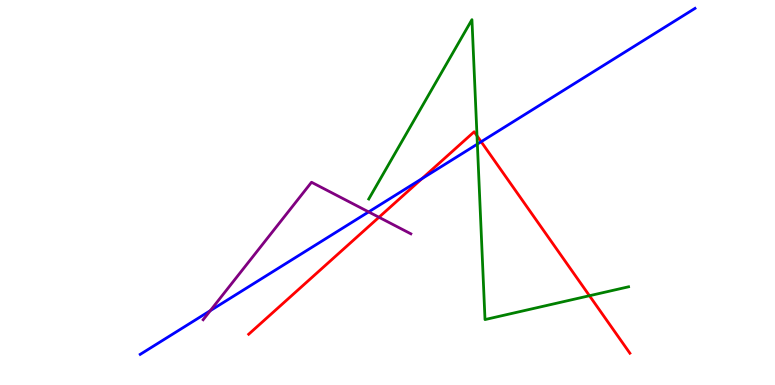[{'lines': ['blue', 'red'], 'intersections': [{'x': 5.44, 'y': 5.36}, {'x': 6.21, 'y': 6.32}]}, {'lines': ['green', 'red'], 'intersections': [{'x': 6.15, 'y': 6.47}, {'x': 7.61, 'y': 2.32}]}, {'lines': ['purple', 'red'], 'intersections': [{'x': 4.89, 'y': 4.36}]}, {'lines': ['blue', 'green'], 'intersections': [{'x': 6.16, 'y': 6.26}]}, {'lines': ['blue', 'purple'], 'intersections': [{'x': 2.71, 'y': 1.93}, {'x': 4.76, 'y': 4.5}]}, {'lines': ['green', 'purple'], 'intersections': []}]